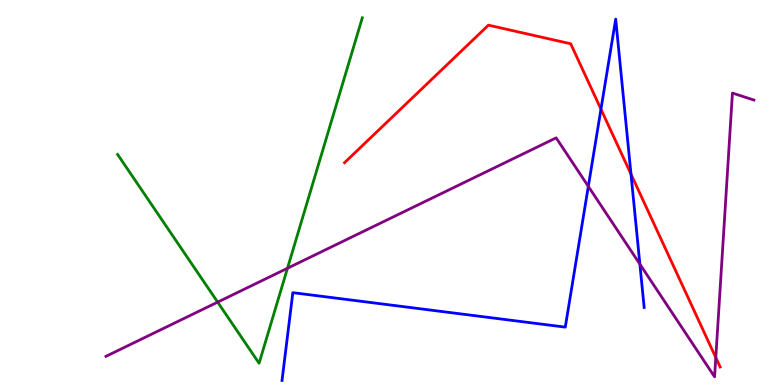[{'lines': ['blue', 'red'], 'intersections': [{'x': 7.75, 'y': 7.16}, {'x': 8.14, 'y': 5.48}]}, {'lines': ['green', 'red'], 'intersections': []}, {'lines': ['purple', 'red'], 'intersections': [{'x': 9.24, 'y': 0.713}]}, {'lines': ['blue', 'green'], 'intersections': []}, {'lines': ['blue', 'purple'], 'intersections': [{'x': 7.59, 'y': 5.16}, {'x': 8.26, 'y': 3.14}]}, {'lines': ['green', 'purple'], 'intersections': [{'x': 2.81, 'y': 2.15}, {'x': 3.71, 'y': 3.03}]}]